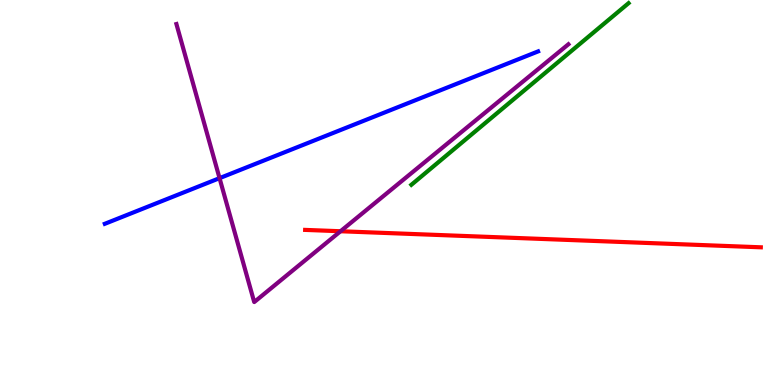[{'lines': ['blue', 'red'], 'intersections': []}, {'lines': ['green', 'red'], 'intersections': []}, {'lines': ['purple', 'red'], 'intersections': [{'x': 4.39, 'y': 3.99}]}, {'lines': ['blue', 'green'], 'intersections': []}, {'lines': ['blue', 'purple'], 'intersections': [{'x': 2.83, 'y': 5.37}]}, {'lines': ['green', 'purple'], 'intersections': []}]